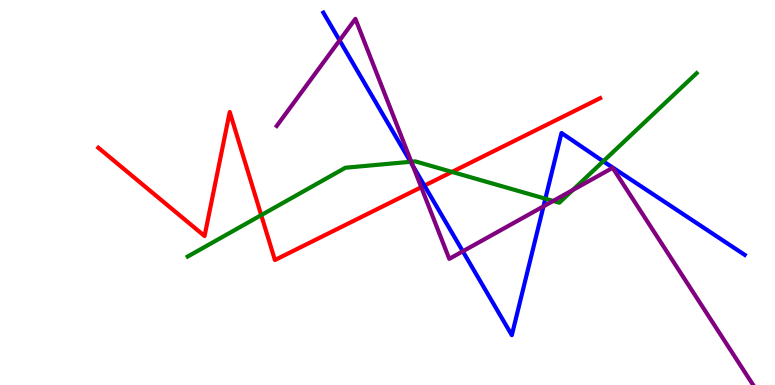[{'lines': ['blue', 'red'], 'intersections': [{'x': 5.48, 'y': 5.18}]}, {'lines': ['green', 'red'], 'intersections': [{'x': 3.37, 'y': 4.41}, {'x': 5.83, 'y': 5.53}]}, {'lines': ['purple', 'red'], 'intersections': [{'x': 5.44, 'y': 5.14}]}, {'lines': ['blue', 'green'], 'intersections': [{'x': 5.3, 'y': 5.8}, {'x': 7.04, 'y': 4.84}, {'x': 7.78, 'y': 5.81}]}, {'lines': ['blue', 'purple'], 'intersections': [{'x': 4.38, 'y': 8.95}, {'x': 5.33, 'y': 5.69}, {'x': 5.97, 'y': 3.47}, {'x': 7.01, 'y': 4.64}]}, {'lines': ['green', 'purple'], 'intersections': [{'x': 5.31, 'y': 5.8}, {'x': 7.14, 'y': 4.78}, {'x': 7.39, 'y': 5.06}]}]